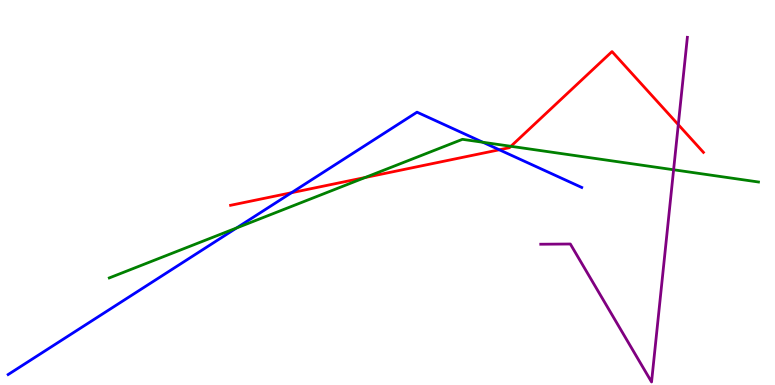[{'lines': ['blue', 'red'], 'intersections': [{'x': 3.76, 'y': 4.99}, {'x': 6.44, 'y': 6.11}]}, {'lines': ['green', 'red'], 'intersections': [{'x': 4.71, 'y': 5.39}, {'x': 6.59, 'y': 6.2}]}, {'lines': ['purple', 'red'], 'intersections': [{'x': 8.75, 'y': 6.76}]}, {'lines': ['blue', 'green'], 'intersections': [{'x': 3.05, 'y': 4.08}, {'x': 6.23, 'y': 6.3}]}, {'lines': ['blue', 'purple'], 'intersections': []}, {'lines': ['green', 'purple'], 'intersections': [{'x': 8.69, 'y': 5.59}]}]